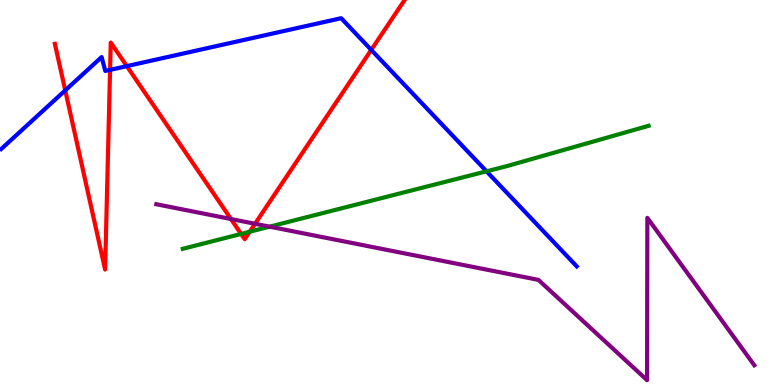[{'lines': ['blue', 'red'], 'intersections': [{'x': 0.842, 'y': 7.65}, {'x': 1.42, 'y': 8.19}, {'x': 1.64, 'y': 8.28}, {'x': 4.79, 'y': 8.7}]}, {'lines': ['green', 'red'], 'intersections': [{'x': 3.11, 'y': 3.92}, {'x': 3.22, 'y': 3.98}]}, {'lines': ['purple', 'red'], 'intersections': [{'x': 2.98, 'y': 4.31}, {'x': 3.29, 'y': 4.19}]}, {'lines': ['blue', 'green'], 'intersections': [{'x': 6.28, 'y': 5.55}]}, {'lines': ['blue', 'purple'], 'intersections': []}, {'lines': ['green', 'purple'], 'intersections': [{'x': 3.48, 'y': 4.11}]}]